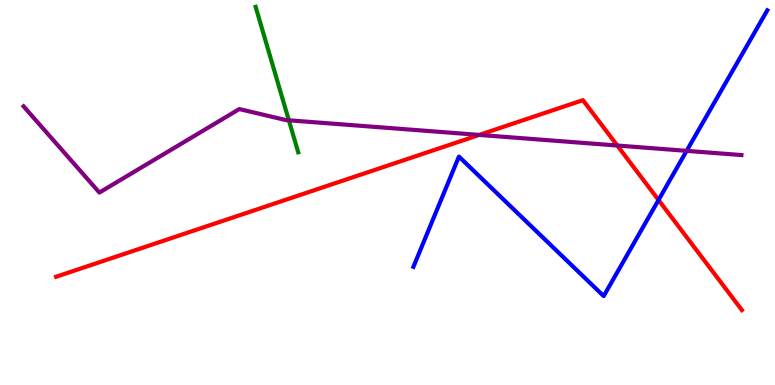[{'lines': ['blue', 'red'], 'intersections': [{'x': 8.5, 'y': 4.81}]}, {'lines': ['green', 'red'], 'intersections': []}, {'lines': ['purple', 'red'], 'intersections': [{'x': 6.18, 'y': 6.5}, {'x': 7.96, 'y': 6.22}]}, {'lines': ['blue', 'green'], 'intersections': []}, {'lines': ['blue', 'purple'], 'intersections': [{'x': 8.86, 'y': 6.08}]}, {'lines': ['green', 'purple'], 'intersections': [{'x': 3.73, 'y': 6.88}]}]